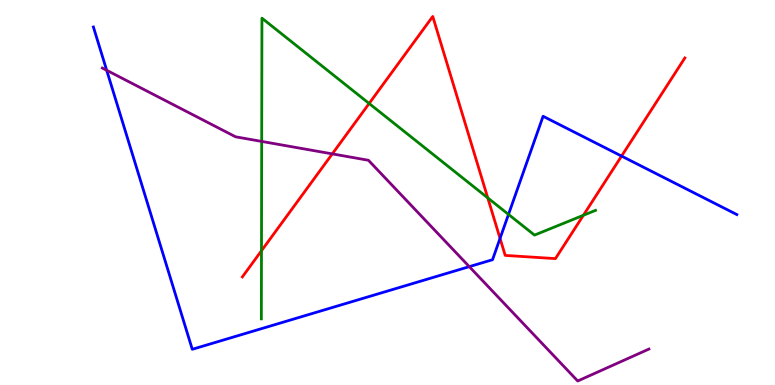[{'lines': ['blue', 'red'], 'intersections': [{'x': 6.45, 'y': 3.81}, {'x': 8.02, 'y': 5.95}]}, {'lines': ['green', 'red'], 'intersections': [{'x': 3.37, 'y': 3.49}, {'x': 4.76, 'y': 7.31}, {'x': 6.29, 'y': 4.86}, {'x': 7.53, 'y': 4.41}]}, {'lines': ['purple', 'red'], 'intersections': [{'x': 4.29, 'y': 6.0}]}, {'lines': ['blue', 'green'], 'intersections': [{'x': 6.56, 'y': 4.43}]}, {'lines': ['blue', 'purple'], 'intersections': [{'x': 1.38, 'y': 8.17}, {'x': 6.06, 'y': 3.07}]}, {'lines': ['green', 'purple'], 'intersections': [{'x': 3.38, 'y': 6.33}]}]